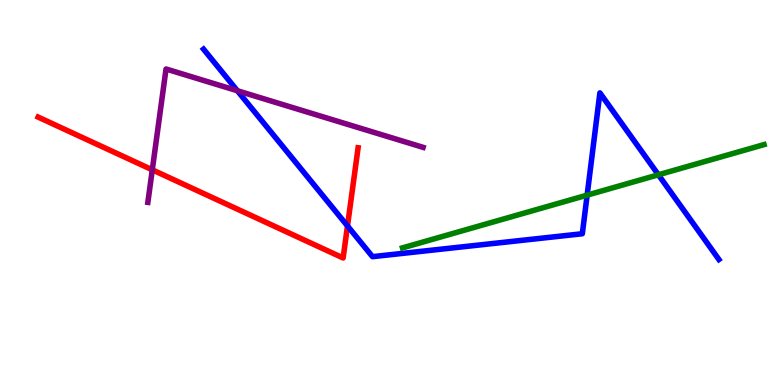[{'lines': ['blue', 'red'], 'intersections': [{'x': 4.48, 'y': 4.13}]}, {'lines': ['green', 'red'], 'intersections': []}, {'lines': ['purple', 'red'], 'intersections': [{'x': 1.97, 'y': 5.59}]}, {'lines': ['blue', 'green'], 'intersections': [{'x': 7.58, 'y': 4.93}, {'x': 8.5, 'y': 5.46}]}, {'lines': ['blue', 'purple'], 'intersections': [{'x': 3.06, 'y': 7.64}]}, {'lines': ['green', 'purple'], 'intersections': []}]